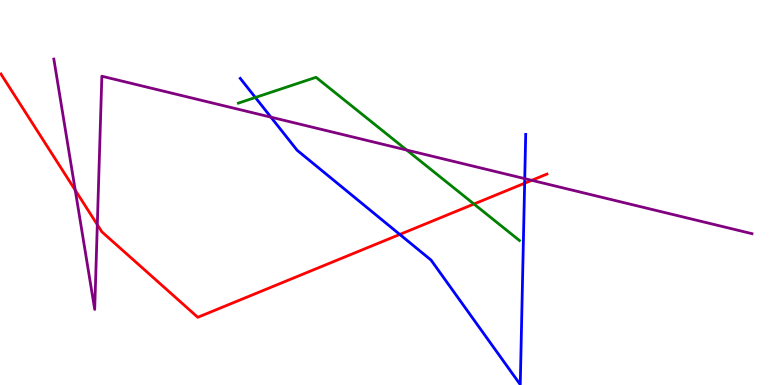[{'lines': ['blue', 'red'], 'intersections': [{'x': 5.16, 'y': 3.91}, {'x': 6.77, 'y': 5.24}]}, {'lines': ['green', 'red'], 'intersections': [{'x': 6.12, 'y': 4.7}]}, {'lines': ['purple', 'red'], 'intersections': [{'x': 0.971, 'y': 5.06}, {'x': 1.26, 'y': 4.16}, {'x': 6.86, 'y': 5.32}]}, {'lines': ['blue', 'green'], 'intersections': [{'x': 3.29, 'y': 7.47}]}, {'lines': ['blue', 'purple'], 'intersections': [{'x': 3.5, 'y': 6.96}, {'x': 6.77, 'y': 5.36}]}, {'lines': ['green', 'purple'], 'intersections': [{'x': 5.25, 'y': 6.1}]}]